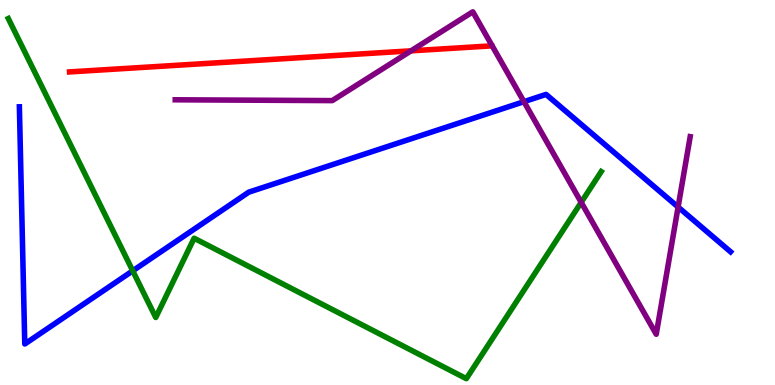[{'lines': ['blue', 'red'], 'intersections': []}, {'lines': ['green', 'red'], 'intersections': []}, {'lines': ['purple', 'red'], 'intersections': [{'x': 5.3, 'y': 8.68}]}, {'lines': ['blue', 'green'], 'intersections': [{'x': 1.71, 'y': 2.97}]}, {'lines': ['blue', 'purple'], 'intersections': [{'x': 6.76, 'y': 7.36}, {'x': 8.75, 'y': 4.62}]}, {'lines': ['green', 'purple'], 'intersections': [{'x': 7.5, 'y': 4.74}]}]